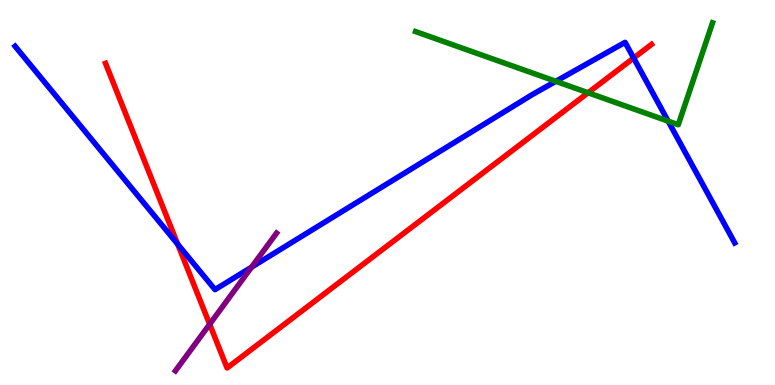[{'lines': ['blue', 'red'], 'intersections': [{'x': 2.29, 'y': 3.66}, {'x': 8.18, 'y': 8.49}]}, {'lines': ['green', 'red'], 'intersections': [{'x': 7.59, 'y': 7.59}]}, {'lines': ['purple', 'red'], 'intersections': [{'x': 2.71, 'y': 1.58}]}, {'lines': ['blue', 'green'], 'intersections': [{'x': 7.17, 'y': 7.89}, {'x': 8.62, 'y': 6.85}]}, {'lines': ['blue', 'purple'], 'intersections': [{'x': 3.25, 'y': 3.06}]}, {'lines': ['green', 'purple'], 'intersections': []}]